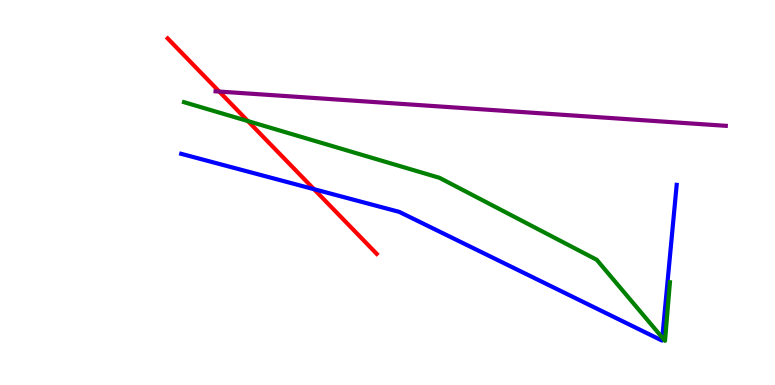[{'lines': ['blue', 'red'], 'intersections': [{'x': 4.05, 'y': 5.09}]}, {'lines': ['green', 'red'], 'intersections': [{'x': 3.2, 'y': 6.85}]}, {'lines': ['purple', 'red'], 'intersections': [{'x': 2.83, 'y': 7.62}]}, {'lines': ['blue', 'green'], 'intersections': [{'x': 8.55, 'y': 1.23}]}, {'lines': ['blue', 'purple'], 'intersections': []}, {'lines': ['green', 'purple'], 'intersections': []}]